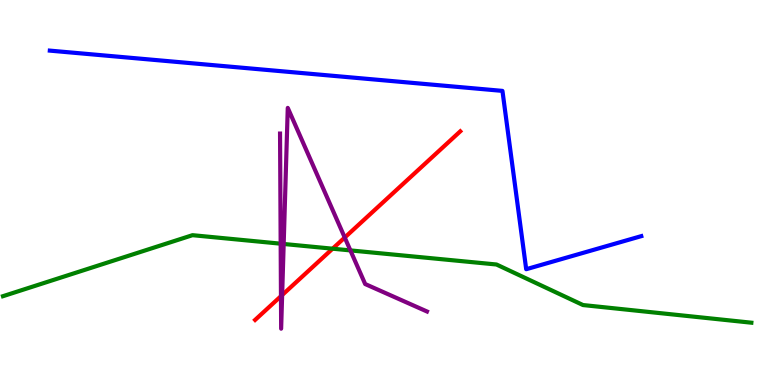[{'lines': ['blue', 'red'], 'intersections': []}, {'lines': ['green', 'red'], 'intersections': [{'x': 4.29, 'y': 3.54}]}, {'lines': ['purple', 'red'], 'intersections': [{'x': 3.63, 'y': 2.31}, {'x': 3.64, 'y': 2.34}, {'x': 4.45, 'y': 3.83}]}, {'lines': ['blue', 'green'], 'intersections': []}, {'lines': ['blue', 'purple'], 'intersections': []}, {'lines': ['green', 'purple'], 'intersections': [{'x': 3.62, 'y': 3.67}, {'x': 3.66, 'y': 3.66}, {'x': 4.52, 'y': 3.5}]}]